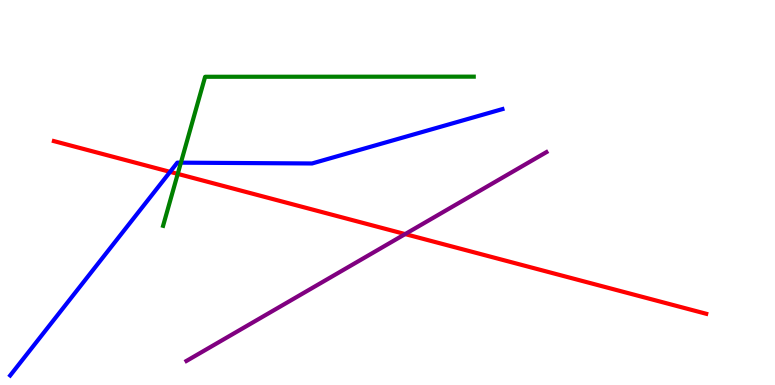[{'lines': ['blue', 'red'], 'intersections': [{'x': 2.19, 'y': 5.54}]}, {'lines': ['green', 'red'], 'intersections': [{'x': 2.29, 'y': 5.48}]}, {'lines': ['purple', 'red'], 'intersections': [{'x': 5.23, 'y': 3.92}]}, {'lines': ['blue', 'green'], 'intersections': [{'x': 2.33, 'y': 5.77}]}, {'lines': ['blue', 'purple'], 'intersections': []}, {'lines': ['green', 'purple'], 'intersections': []}]